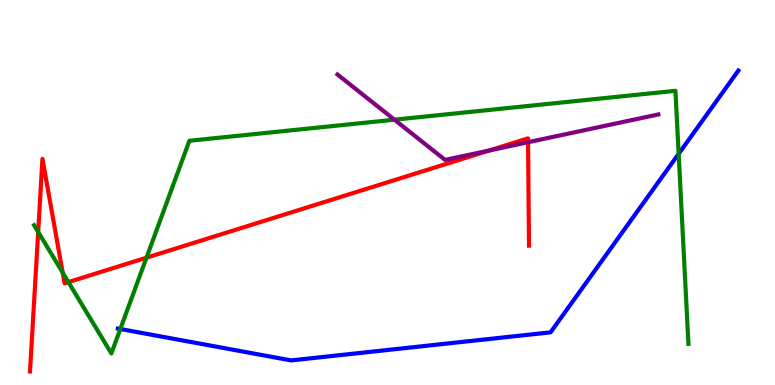[{'lines': ['blue', 'red'], 'intersections': []}, {'lines': ['green', 'red'], 'intersections': [{'x': 0.493, 'y': 3.98}, {'x': 0.809, 'y': 2.92}, {'x': 0.883, 'y': 2.67}, {'x': 1.89, 'y': 3.31}]}, {'lines': ['purple', 'red'], 'intersections': [{'x': 6.31, 'y': 6.09}, {'x': 6.81, 'y': 6.31}]}, {'lines': ['blue', 'green'], 'intersections': [{'x': 1.55, 'y': 1.45}, {'x': 8.76, 'y': 6.01}]}, {'lines': ['blue', 'purple'], 'intersections': []}, {'lines': ['green', 'purple'], 'intersections': [{'x': 5.09, 'y': 6.89}]}]